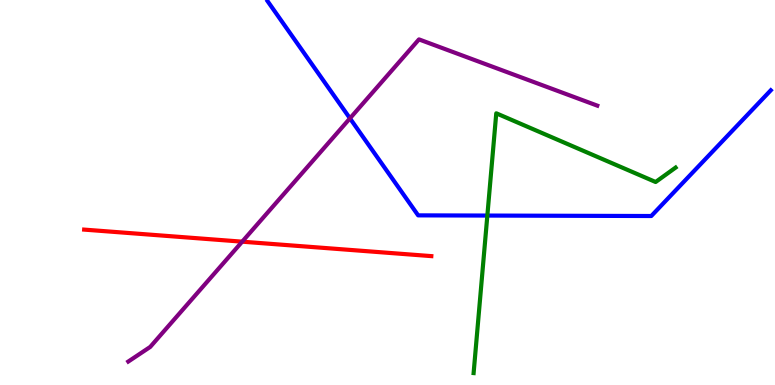[{'lines': ['blue', 'red'], 'intersections': []}, {'lines': ['green', 'red'], 'intersections': []}, {'lines': ['purple', 'red'], 'intersections': [{'x': 3.13, 'y': 3.72}]}, {'lines': ['blue', 'green'], 'intersections': [{'x': 6.29, 'y': 4.4}]}, {'lines': ['blue', 'purple'], 'intersections': [{'x': 4.52, 'y': 6.93}]}, {'lines': ['green', 'purple'], 'intersections': []}]